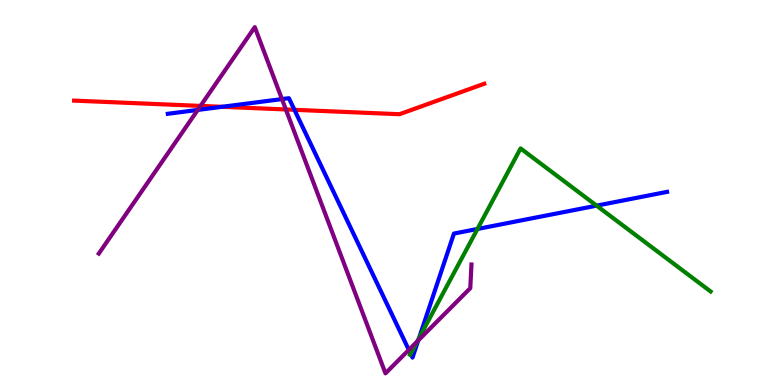[{'lines': ['blue', 'red'], 'intersections': [{'x': 2.87, 'y': 7.23}, {'x': 3.8, 'y': 7.15}]}, {'lines': ['green', 'red'], 'intersections': []}, {'lines': ['purple', 'red'], 'intersections': [{'x': 2.59, 'y': 7.25}, {'x': 3.69, 'y': 7.16}]}, {'lines': ['blue', 'green'], 'intersections': [{'x': 5.3, 'y': 0.812}, {'x': 5.41, 'y': 1.21}, {'x': 6.16, 'y': 4.05}, {'x': 7.7, 'y': 4.66}]}, {'lines': ['blue', 'purple'], 'intersections': [{'x': 2.55, 'y': 7.14}, {'x': 3.64, 'y': 7.43}, {'x': 5.28, 'y': 0.912}, {'x': 5.4, 'y': 1.16}]}, {'lines': ['green', 'purple'], 'intersections': [{'x': 5.38, 'y': 1.13}]}]